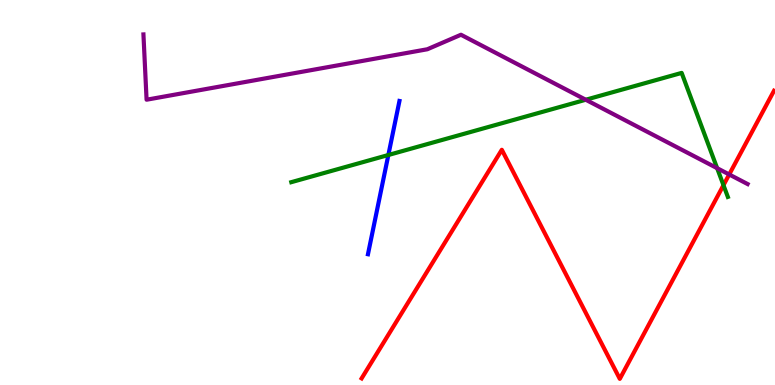[{'lines': ['blue', 'red'], 'intersections': []}, {'lines': ['green', 'red'], 'intersections': [{'x': 9.34, 'y': 5.19}]}, {'lines': ['purple', 'red'], 'intersections': [{'x': 9.41, 'y': 5.47}]}, {'lines': ['blue', 'green'], 'intersections': [{'x': 5.01, 'y': 5.97}]}, {'lines': ['blue', 'purple'], 'intersections': []}, {'lines': ['green', 'purple'], 'intersections': [{'x': 7.56, 'y': 7.41}, {'x': 9.25, 'y': 5.63}]}]